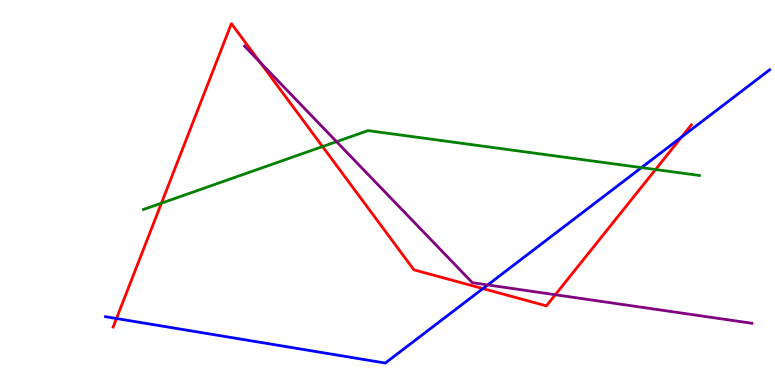[{'lines': ['blue', 'red'], 'intersections': [{'x': 1.5, 'y': 1.73}, {'x': 6.23, 'y': 2.5}, {'x': 8.79, 'y': 6.44}]}, {'lines': ['green', 'red'], 'intersections': [{'x': 2.08, 'y': 4.72}, {'x': 4.16, 'y': 6.19}, {'x': 8.46, 'y': 5.6}]}, {'lines': ['purple', 'red'], 'intersections': [{'x': 3.35, 'y': 8.39}, {'x': 7.17, 'y': 2.34}]}, {'lines': ['blue', 'green'], 'intersections': [{'x': 8.28, 'y': 5.65}]}, {'lines': ['blue', 'purple'], 'intersections': [{'x': 6.29, 'y': 2.6}]}, {'lines': ['green', 'purple'], 'intersections': [{'x': 4.34, 'y': 6.32}]}]